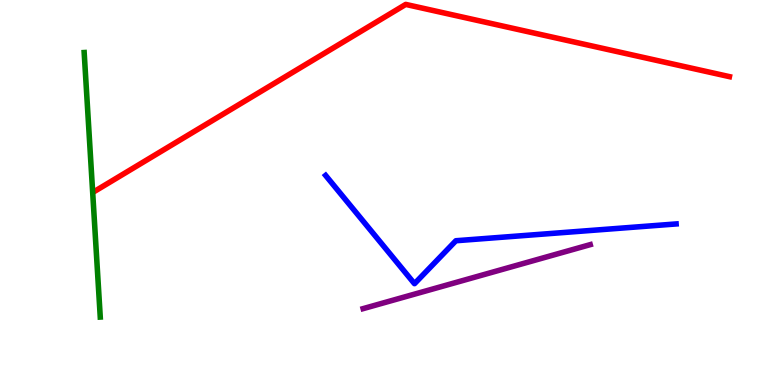[{'lines': ['blue', 'red'], 'intersections': []}, {'lines': ['green', 'red'], 'intersections': []}, {'lines': ['purple', 'red'], 'intersections': []}, {'lines': ['blue', 'green'], 'intersections': []}, {'lines': ['blue', 'purple'], 'intersections': []}, {'lines': ['green', 'purple'], 'intersections': []}]